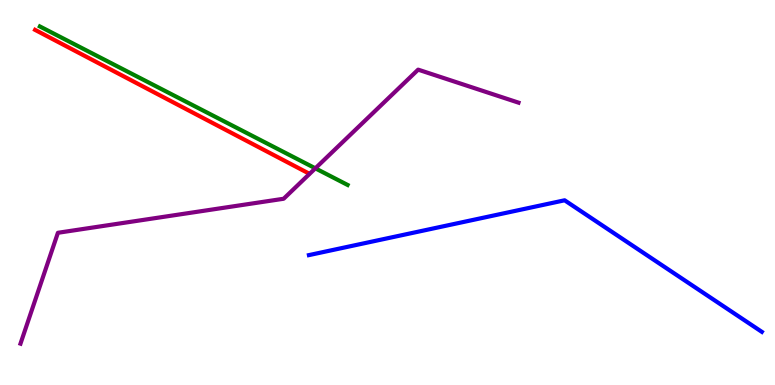[{'lines': ['blue', 'red'], 'intersections': []}, {'lines': ['green', 'red'], 'intersections': []}, {'lines': ['purple', 'red'], 'intersections': []}, {'lines': ['blue', 'green'], 'intersections': []}, {'lines': ['blue', 'purple'], 'intersections': []}, {'lines': ['green', 'purple'], 'intersections': [{'x': 4.07, 'y': 5.63}]}]